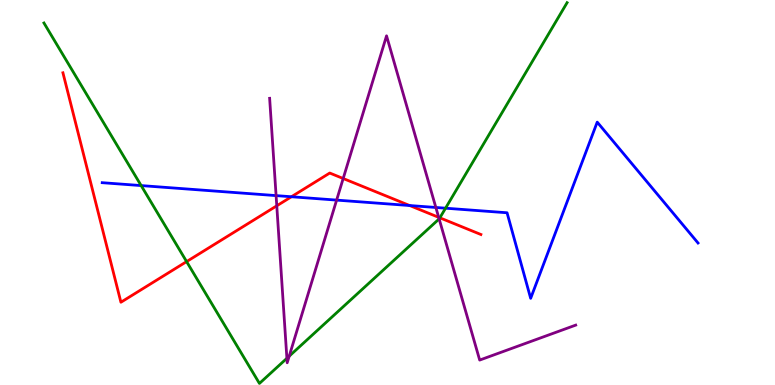[{'lines': ['blue', 'red'], 'intersections': [{'x': 3.76, 'y': 4.89}, {'x': 5.29, 'y': 4.66}]}, {'lines': ['green', 'red'], 'intersections': [{'x': 2.41, 'y': 3.21}, {'x': 5.68, 'y': 4.34}]}, {'lines': ['purple', 'red'], 'intersections': [{'x': 3.57, 'y': 4.65}, {'x': 4.43, 'y': 5.36}, {'x': 5.66, 'y': 4.35}]}, {'lines': ['blue', 'green'], 'intersections': [{'x': 1.82, 'y': 5.18}, {'x': 5.75, 'y': 4.59}]}, {'lines': ['blue', 'purple'], 'intersections': [{'x': 3.56, 'y': 4.92}, {'x': 4.34, 'y': 4.8}, {'x': 5.62, 'y': 4.61}]}, {'lines': ['green', 'purple'], 'intersections': [{'x': 3.7, 'y': 0.694}, {'x': 3.73, 'y': 0.749}, {'x': 5.67, 'y': 4.31}]}]